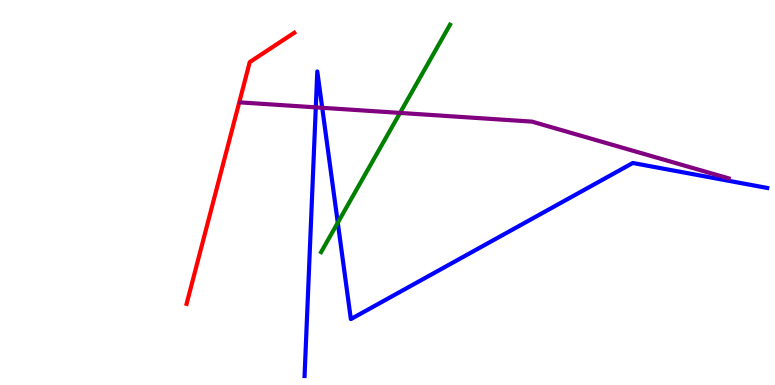[{'lines': ['blue', 'red'], 'intersections': []}, {'lines': ['green', 'red'], 'intersections': []}, {'lines': ['purple', 'red'], 'intersections': []}, {'lines': ['blue', 'green'], 'intersections': [{'x': 4.36, 'y': 4.22}]}, {'lines': ['blue', 'purple'], 'intersections': [{'x': 4.07, 'y': 7.21}, {'x': 4.16, 'y': 7.2}]}, {'lines': ['green', 'purple'], 'intersections': [{'x': 5.16, 'y': 7.07}]}]